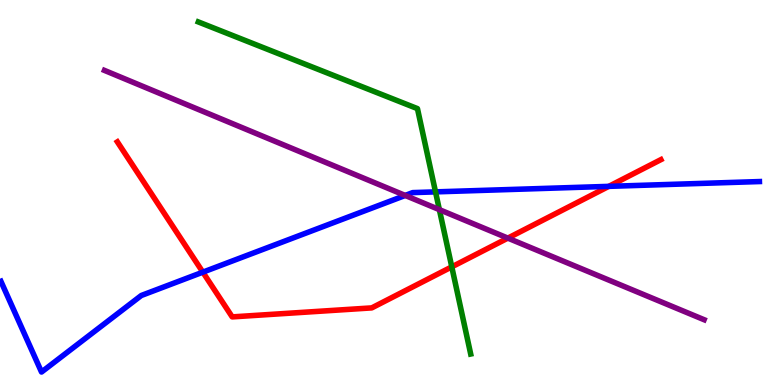[{'lines': ['blue', 'red'], 'intersections': [{'x': 2.62, 'y': 2.93}, {'x': 7.86, 'y': 5.16}]}, {'lines': ['green', 'red'], 'intersections': [{'x': 5.83, 'y': 3.07}]}, {'lines': ['purple', 'red'], 'intersections': [{'x': 6.55, 'y': 3.82}]}, {'lines': ['blue', 'green'], 'intersections': [{'x': 5.62, 'y': 5.02}]}, {'lines': ['blue', 'purple'], 'intersections': [{'x': 5.23, 'y': 4.92}]}, {'lines': ['green', 'purple'], 'intersections': [{'x': 5.67, 'y': 4.55}]}]